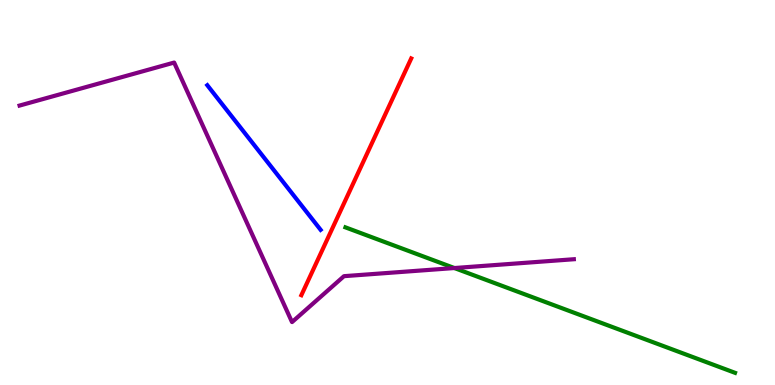[{'lines': ['blue', 'red'], 'intersections': []}, {'lines': ['green', 'red'], 'intersections': []}, {'lines': ['purple', 'red'], 'intersections': []}, {'lines': ['blue', 'green'], 'intersections': []}, {'lines': ['blue', 'purple'], 'intersections': []}, {'lines': ['green', 'purple'], 'intersections': [{'x': 5.86, 'y': 3.04}]}]